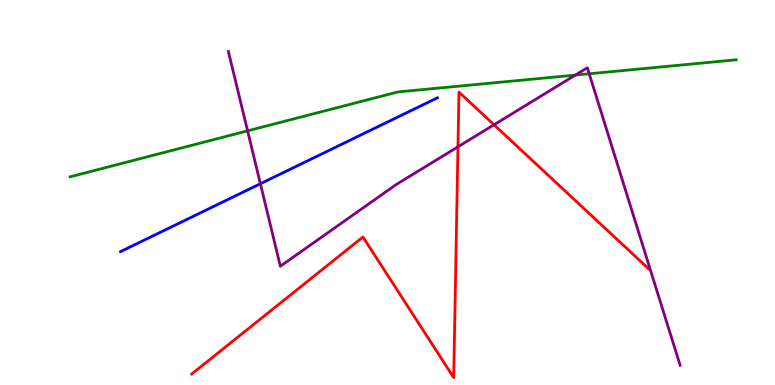[{'lines': ['blue', 'red'], 'intersections': []}, {'lines': ['green', 'red'], 'intersections': []}, {'lines': ['purple', 'red'], 'intersections': [{'x': 5.91, 'y': 6.19}, {'x': 6.37, 'y': 6.76}]}, {'lines': ['blue', 'green'], 'intersections': []}, {'lines': ['blue', 'purple'], 'intersections': [{'x': 3.36, 'y': 5.23}]}, {'lines': ['green', 'purple'], 'intersections': [{'x': 3.19, 'y': 6.6}, {'x': 7.42, 'y': 8.05}, {'x': 7.6, 'y': 8.08}]}]